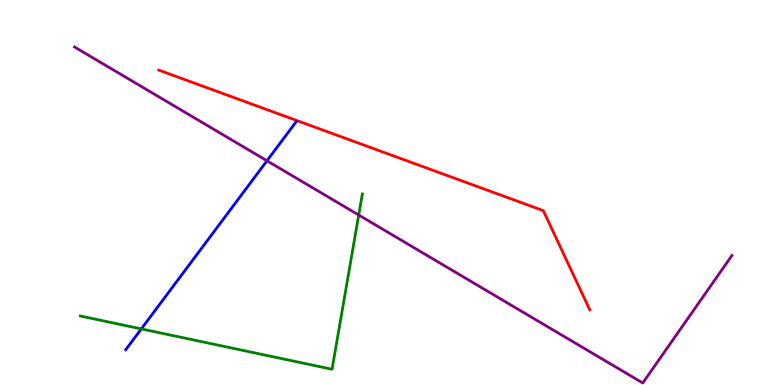[{'lines': ['blue', 'red'], 'intersections': []}, {'lines': ['green', 'red'], 'intersections': []}, {'lines': ['purple', 'red'], 'intersections': []}, {'lines': ['blue', 'green'], 'intersections': [{'x': 1.82, 'y': 1.46}]}, {'lines': ['blue', 'purple'], 'intersections': [{'x': 3.44, 'y': 5.82}]}, {'lines': ['green', 'purple'], 'intersections': [{'x': 4.63, 'y': 4.42}]}]